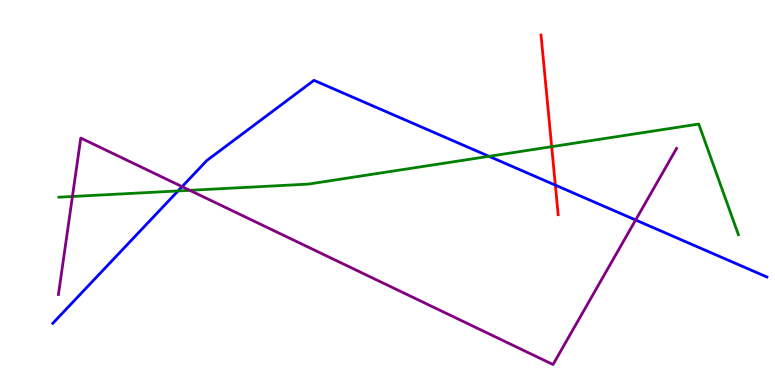[{'lines': ['blue', 'red'], 'intersections': [{'x': 7.17, 'y': 5.19}]}, {'lines': ['green', 'red'], 'intersections': [{'x': 7.12, 'y': 6.19}]}, {'lines': ['purple', 'red'], 'intersections': []}, {'lines': ['blue', 'green'], 'intersections': [{'x': 2.3, 'y': 5.04}, {'x': 6.31, 'y': 5.94}]}, {'lines': ['blue', 'purple'], 'intersections': [{'x': 2.35, 'y': 5.15}, {'x': 8.2, 'y': 4.29}]}, {'lines': ['green', 'purple'], 'intersections': [{'x': 0.935, 'y': 4.9}, {'x': 2.45, 'y': 5.06}]}]